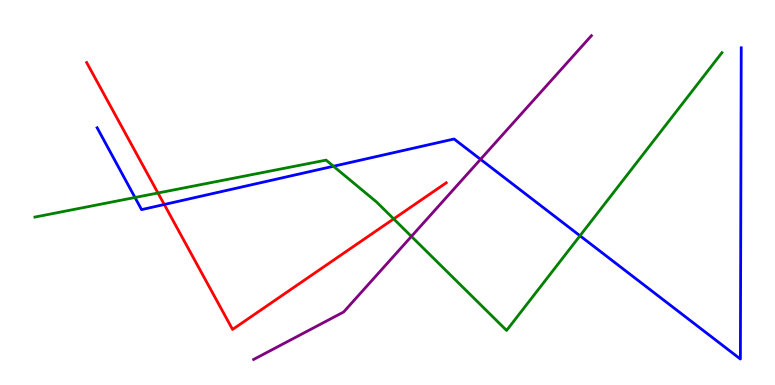[{'lines': ['blue', 'red'], 'intersections': [{'x': 2.12, 'y': 4.69}]}, {'lines': ['green', 'red'], 'intersections': [{'x': 2.04, 'y': 4.99}, {'x': 5.08, 'y': 4.31}]}, {'lines': ['purple', 'red'], 'intersections': []}, {'lines': ['blue', 'green'], 'intersections': [{'x': 1.74, 'y': 4.87}, {'x': 4.3, 'y': 5.68}, {'x': 7.48, 'y': 3.88}]}, {'lines': ['blue', 'purple'], 'intersections': [{'x': 6.2, 'y': 5.86}]}, {'lines': ['green', 'purple'], 'intersections': [{'x': 5.31, 'y': 3.86}]}]